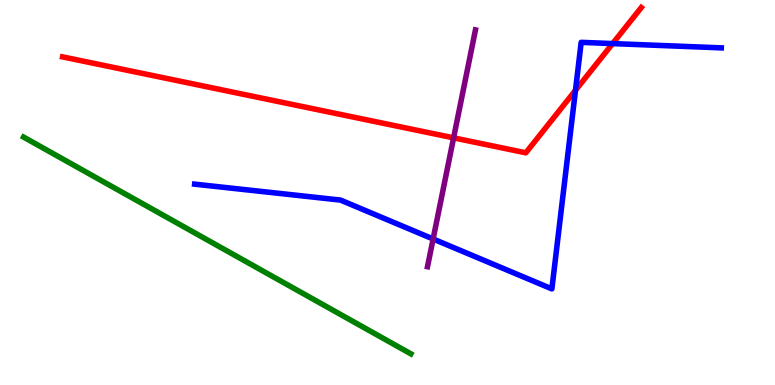[{'lines': ['blue', 'red'], 'intersections': [{'x': 7.43, 'y': 7.65}, {'x': 7.9, 'y': 8.87}]}, {'lines': ['green', 'red'], 'intersections': []}, {'lines': ['purple', 'red'], 'intersections': [{'x': 5.85, 'y': 6.42}]}, {'lines': ['blue', 'green'], 'intersections': []}, {'lines': ['blue', 'purple'], 'intersections': [{'x': 5.59, 'y': 3.79}]}, {'lines': ['green', 'purple'], 'intersections': []}]